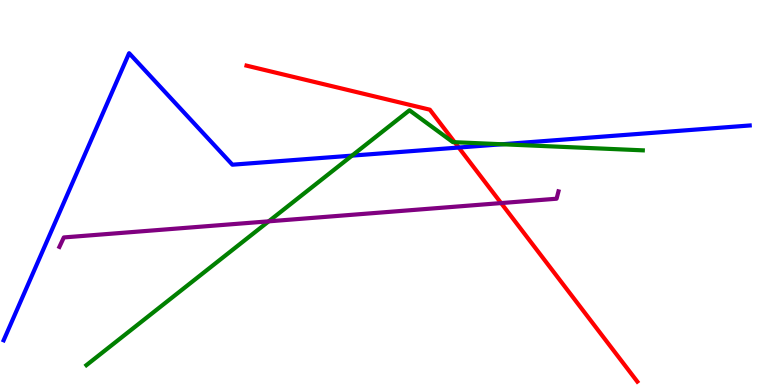[{'lines': ['blue', 'red'], 'intersections': [{'x': 5.92, 'y': 6.17}]}, {'lines': ['green', 'red'], 'intersections': [{'x': 5.87, 'y': 6.31}]}, {'lines': ['purple', 'red'], 'intersections': [{'x': 6.47, 'y': 4.73}]}, {'lines': ['blue', 'green'], 'intersections': [{'x': 4.54, 'y': 5.96}, {'x': 6.48, 'y': 6.25}]}, {'lines': ['blue', 'purple'], 'intersections': []}, {'lines': ['green', 'purple'], 'intersections': [{'x': 3.47, 'y': 4.25}]}]